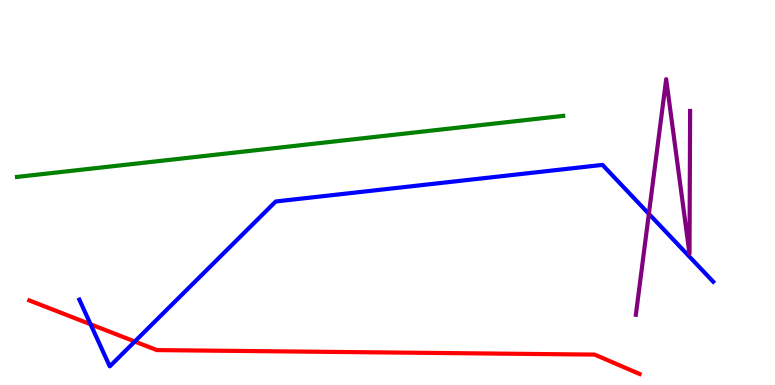[{'lines': ['blue', 'red'], 'intersections': [{'x': 1.17, 'y': 1.58}, {'x': 1.74, 'y': 1.13}]}, {'lines': ['green', 'red'], 'intersections': []}, {'lines': ['purple', 'red'], 'intersections': []}, {'lines': ['blue', 'green'], 'intersections': []}, {'lines': ['blue', 'purple'], 'intersections': [{'x': 8.37, 'y': 4.45}]}, {'lines': ['green', 'purple'], 'intersections': []}]